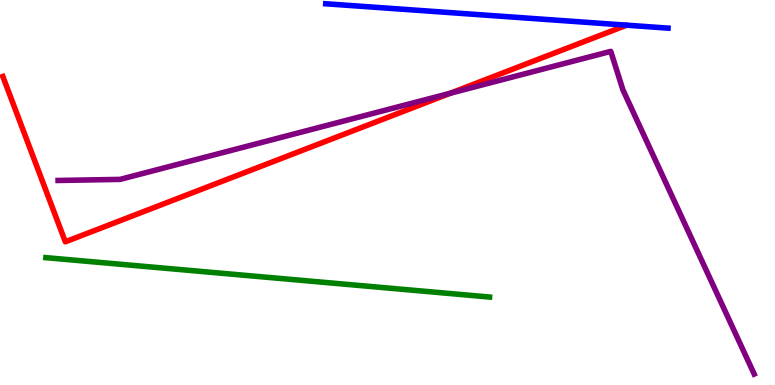[{'lines': ['blue', 'red'], 'intersections': []}, {'lines': ['green', 'red'], 'intersections': []}, {'lines': ['purple', 'red'], 'intersections': [{'x': 5.81, 'y': 7.58}]}, {'lines': ['blue', 'green'], 'intersections': []}, {'lines': ['blue', 'purple'], 'intersections': []}, {'lines': ['green', 'purple'], 'intersections': []}]